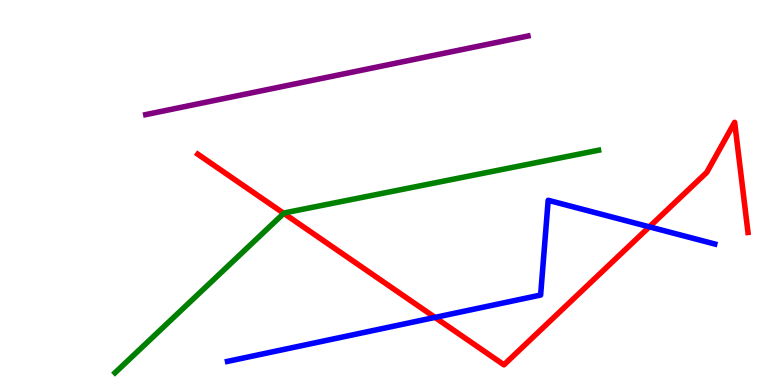[{'lines': ['blue', 'red'], 'intersections': [{'x': 5.61, 'y': 1.76}, {'x': 8.38, 'y': 4.11}]}, {'lines': ['green', 'red'], 'intersections': [{'x': 3.66, 'y': 4.46}]}, {'lines': ['purple', 'red'], 'intersections': []}, {'lines': ['blue', 'green'], 'intersections': []}, {'lines': ['blue', 'purple'], 'intersections': []}, {'lines': ['green', 'purple'], 'intersections': []}]